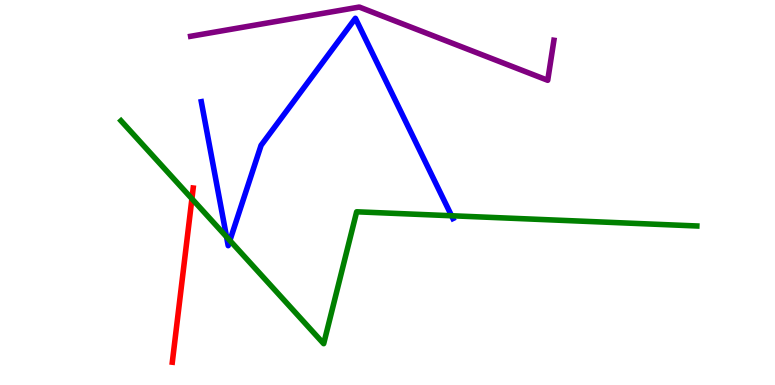[{'lines': ['blue', 'red'], 'intersections': []}, {'lines': ['green', 'red'], 'intersections': [{'x': 2.48, 'y': 4.84}]}, {'lines': ['purple', 'red'], 'intersections': []}, {'lines': ['blue', 'green'], 'intersections': [{'x': 2.92, 'y': 3.85}, {'x': 2.97, 'y': 3.75}, {'x': 5.83, 'y': 4.4}]}, {'lines': ['blue', 'purple'], 'intersections': []}, {'lines': ['green', 'purple'], 'intersections': []}]